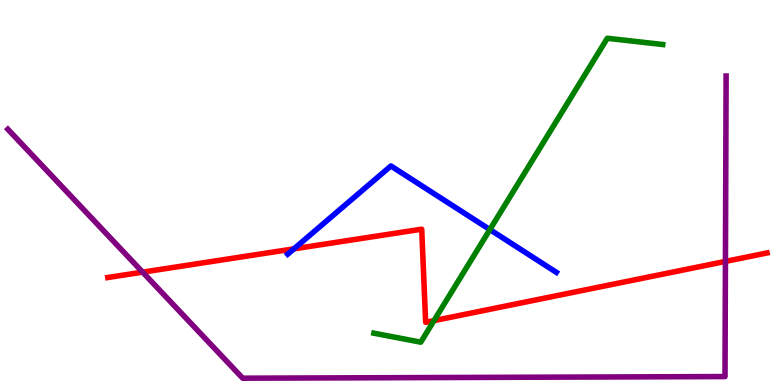[{'lines': ['blue', 'red'], 'intersections': [{'x': 3.79, 'y': 3.54}]}, {'lines': ['green', 'red'], 'intersections': [{'x': 5.6, 'y': 1.67}]}, {'lines': ['purple', 'red'], 'intersections': [{'x': 1.84, 'y': 2.93}, {'x': 9.36, 'y': 3.21}]}, {'lines': ['blue', 'green'], 'intersections': [{'x': 6.32, 'y': 4.04}]}, {'lines': ['blue', 'purple'], 'intersections': []}, {'lines': ['green', 'purple'], 'intersections': []}]